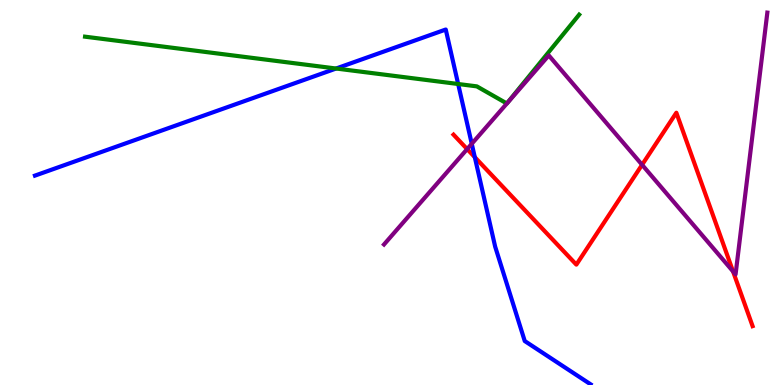[{'lines': ['blue', 'red'], 'intersections': [{'x': 6.13, 'y': 5.92}]}, {'lines': ['green', 'red'], 'intersections': []}, {'lines': ['purple', 'red'], 'intersections': [{'x': 6.03, 'y': 6.13}, {'x': 8.28, 'y': 5.72}, {'x': 9.46, 'y': 2.95}]}, {'lines': ['blue', 'green'], 'intersections': [{'x': 4.34, 'y': 8.22}, {'x': 5.91, 'y': 7.82}]}, {'lines': ['blue', 'purple'], 'intersections': [{'x': 6.09, 'y': 6.27}]}, {'lines': ['green', 'purple'], 'intersections': []}]